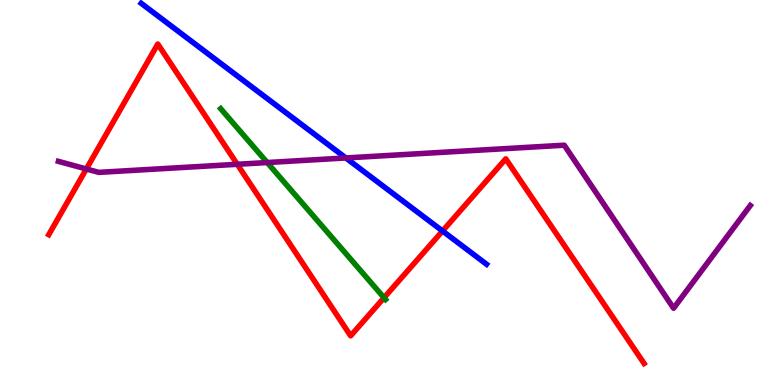[{'lines': ['blue', 'red'], 'intersections': [{'x': 5.71, 'y': 4.0}]}, {'lines': ['green', 'red'], 'intersections': [{'x': 4.96, 'y': 2.27}]}, {'lines': ['purple', 'red'], 'intersections': [{'x': 1.11, 'y': 5.61}, {'x': 3.06, 'y': 5.73}]}, {'lines': ['blue', 'green'], 'intersections': []}, {'lines': ['blue', 'purple'], 'intersections': [{'x': 4.46, 'y': 5.9}]}, {'lines': ['green', 'purple'], 'intersections': [{'x': 3.45, 'y': 5.78}]}]